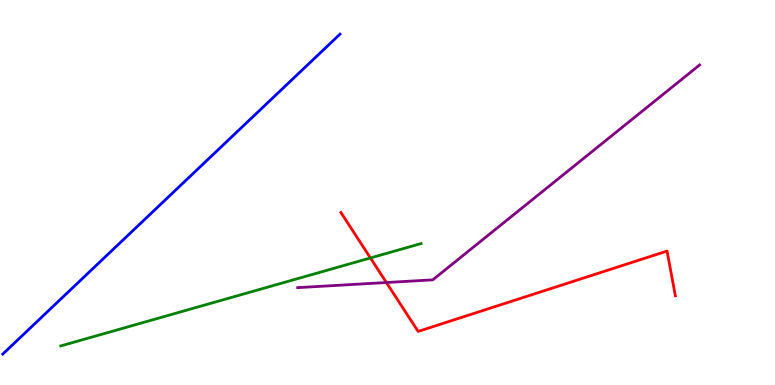[{'lines': ['blue', 'red'], 'intersections': []}, {'lines': ['green', 'red'], 'intersections': [{'x': 4.78, 'y': 3.3}]}, {'lines': ['purple', 'red'], 'intersections': [{'x': 4.99, 'y': 2.66}]}, {'lines': ['blue', 'green'], 'intersections': []}, {'lines': ['blue', 'purple'], 'intersections': []}, {'lines': ['green', 'purple'], 'intersections': []}]